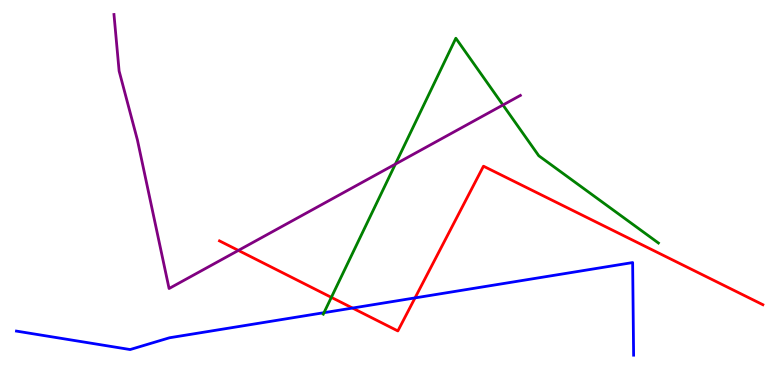[{'lines': ['blue', 'red'], 'intersections': [{'x': 4.55, 'y': 2.0}, {'x': 5.36, 'y': 2.26}]}, {'lines': ['green', 'red'], 'intersections': [{'x': 4.28, 'y': 2.28}]}, {'lines': ['purple', 'red'], 'intersections': [{'x': 3.08, 'y': 3.5}]}, {'lines': ['blue', 'green'], 'intersections': [{'x': 4.18, 'y': 1.88}]}, {'lines': ['blue', 'purple'], 'intersections': []}, {'lines': ['green', 'purple'], 'intersections': [{'x': 5.1, 'y': 5.74}, {'x': 6.49, 'y': 7.27}]}]